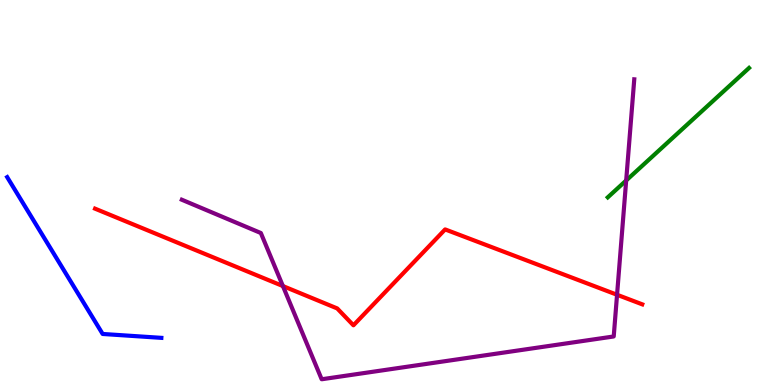[{'lines': ['blue', 'red'], 'intersections': []}, {'lines': ['green', 'red'], 'intersections': []}, {'lines': ['purple', 'red'], 'intersections': [{'x': 3.65, 'y': 2.57}, {'x': 7.96, 'y': 2.34}]}, {'lines': ['blue', 'green'], 'intersections': []}, {'lines': ['blue', 'purple'], 'intersections': []}, {'lines': ['green', 'purple'], 'intersections': [{'x': 8.08, 'y': 5.31}]}]